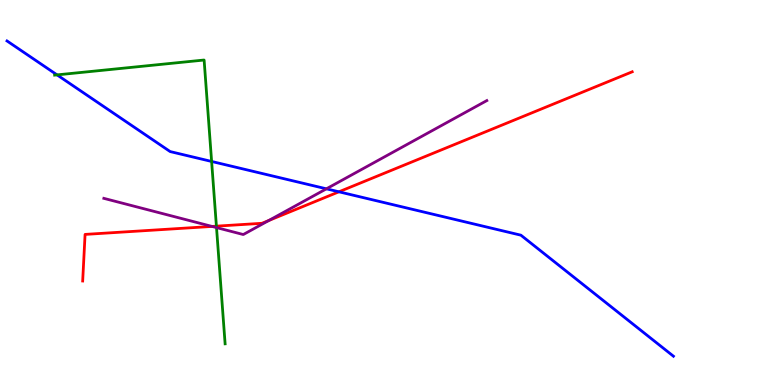[{'lines': ['blue', 'red'], 'intersections': [{'x': 4.37, 'y': 5.02}]}, {'lines': ['green', 'red'], 'intersections': [{'x': 2.79, 'y': 4.13}]}, {'lines': ['purple', 'red'], 'intersections': [{'x': 2.74, 'y': 4.12}, {'x': 3.47, 'y': 4.27}]}, {'lines': ['blue', 'green'], 'intersections': [{'x': 0.736, 'y': 8.06}, {'x': 2.73, 'y': 5.81}]}, {'lines': ['blue', 'purple'], 'intersections': [{'x': 4.21, 'y': 5.1}]}, {'lines': ['green', 'purple'], 'intersections': [{'x': 2.79, 'y': 4.09}]}]